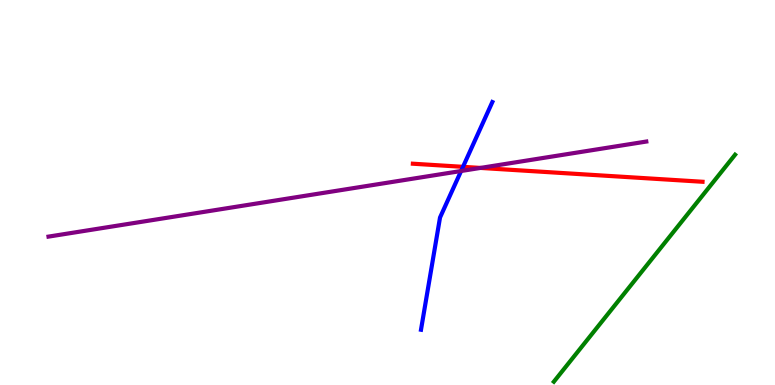[{'lines': ['blue', 'red'], 'intersections': [{'x': 5.97, 'y': 5.67}]}, {'lines': ['green', 'red'], 'intersections': []}, {'lines': ['purple', 'red'], 'intersections': [{'x': 6.2, 'y': 5.64}]}, {'lines': ['blue', 'green'], 'intersections': []}, {'lines': ['blue', 'purple'], 'intersections': [{'x': 5.95, 'y': 5.56}]}, {'lines': ['green', 'purple'], 'intersections': []}]